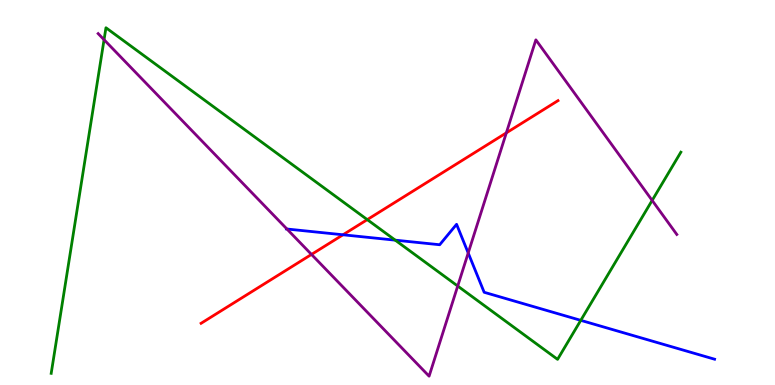[{'lines': ['blue', 'red'], 'intersections': [{'x': 4.43, 'y': 3.9}]}, {'lines': ['green', 'red'], 'intersections': [{'x': 4.74, 'y': 4.3}]}, {'lines': ['purple', 'red'], 'intersections': [{'x': 4.02, 'y': 3.39}, {'x': 6.53, 'y': 6.55}]}, {'lines': ['blue', 'green'], 'intersections': [{'x': 5.1, 'y': 3.76}, {'x': 7.49, 'y': 1.68}]}, {'lines': ['blue', 'purple'], 'intersections': [{'x': 3.7, 'y': 4.05}, {'x': 6.04, 'y': 3.43}]}, {'lines': ['green', 'purple'], 'intersections': [{'x': 1.34, 'y': 8.97}, {'x': 5.91, 'y': 2.57}, {'x': 8.41, 'y': 4.79}]}]